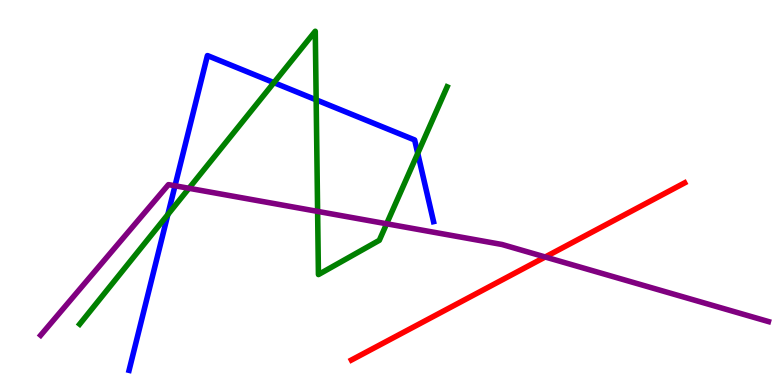[{'lines': ['blue', 'red'], 'intersections': []}, {'lines': ['green', 'red'], 'intersections': []}, {'lines': ['purple', 'red'], 'intersections': [{'x': 7.04, 'y': 3.32}]}, {'lines': ['blue', 'green'], 'intersections': [{'x': 2.17, 'y': 4.43}, {'x': 3.53, 'y': 7.85}, {'x': 4.08, 'y': 7.41}, {'x': 5.39, 'y': 6.02}]}, {'lines': ['blue', 'purple'], 'intersections': [{'x': 2.26, 'y': 5.17}]}, {'lines': ['green', 'purple'], 'intersections': [{'x': 2.44, 'y': 5.11}, {'x': 4.1, 'y': 4.51}, {'x': 4.99, 'y': 4.19}]}]